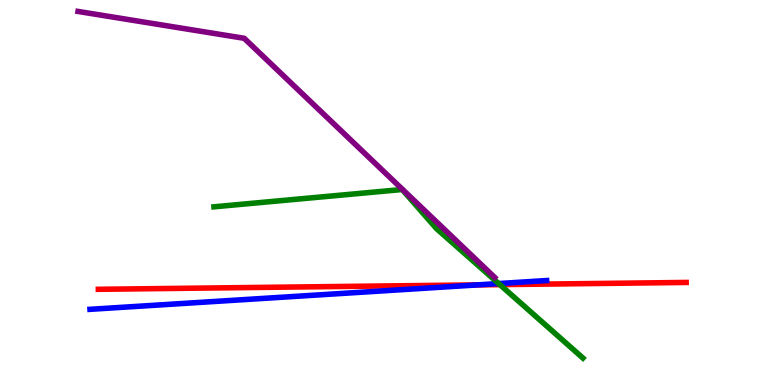[{'lines': ['blue', 'red'], 'intersections': [{'x': 6.16, 'y': 2.6}]}, {'lines': ['green', 'red'], 'intersections': [{'x': 6.45, 'y': 2.61}]}, {'lines': ['purple', 'red'], 'intersections': []}, {'lines': ['blue', 'green'], 'intersections': [{'x': 6.43, 'y': 2.63}]}, {'lines': ['blue', 'purple'], 'intersections': []}, {'lines': ['green', 'purple'], 'intersections': []}]